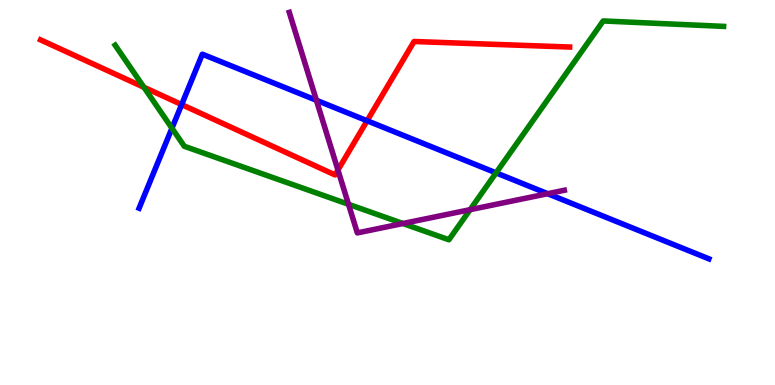[{'lines': ['blue', 'red'], 'intersections': [{'x': 2.34, 'y': 7.28}, {'x': 4.74, 'y': 6.86}]}, {'lines': ['green', 'red'], 'intersections': [{'x': 1.86, 'y': 7.73}]}, {'lines': ['purple', 'red'], 'intersections': [{'x': 4.36, 'y': 5.58}]}, {'lines': ['blue', 'green'], 'intersections': [{'x': 2.22, 'y': 6.67}, {'x': 6.4, 'y': 5.51}]}, {'lines': ['blue', 'purple'], 'intersections': [{'x': 4.08, 'y': 7.4}, {'x': 7.07, 'y': 4.97}]}, {'lines': ['green', 'purple'], 'intersections': [{'x': 4.5, 'y': 4.69}, {'x': 5.2, 'y': 4.19}, {'x': 6.07, 'y': 4.55}]}]